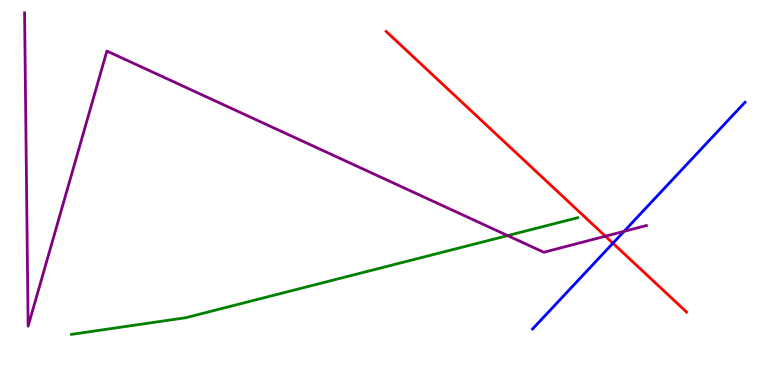[{'lines': ['blue', 'red'], 'intersections': [{'x': 7.91, 'y': 3.68}]}, {'lines': ['green', 'red'], 'intersections': []}, {'lines': ['purple', 'red'], 'intersections': [{'x': 7.81, 'y': 3.86}]}, {'lines': ['blue', 'green'], 'intersections': []}, {'lines': ['blue', 'purple'], 'intersections': [{'x': 8.05, 'y': 3.99}]}, {'lines': ['green', 'purple'], 'intersections': [{'x': 6.55, 'y': 3.88}]}]